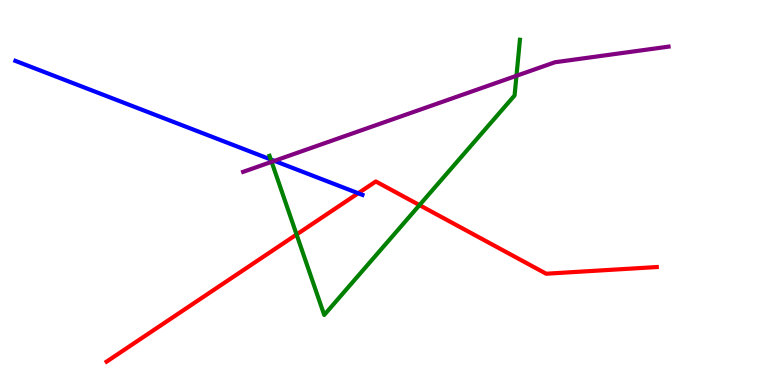[{'lines': ['blue', 'red'], 'intersections': [{'x': 4.62, 'y': 4.98}]}, {'lines': ['green', 'red'], 'intersections': [{'x': 3.83, 'y': 3.91}, {'x': 5.41, 'y': 4.67}]}, {'lines': ['purple', 'red'], 'intersections': []}, {'lines': ['blue', 'green'], 'intersections': [{'x': 3.49, 'y': 5.86}]}, {'lines': ['blue', 'purple'], 'intersections': [{'x': 3.54, 'y': 5.82}]}, {'lines': ['green', 'purple'], 'intersections': [{'x': 3.5, 'y': 5.8}, {'x': 6.66, 'y': 8.03}]}]